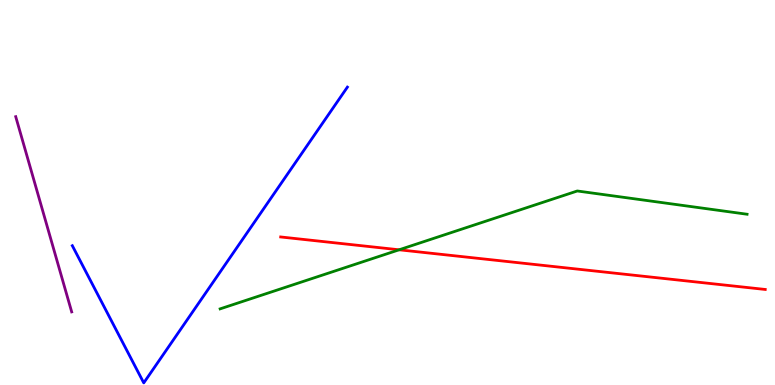[{'lines': ['blue', 'red'], 'intersections': []}, {'lines': ['green', 'red'], 'intersections': [{'x': 5.15, 'y': 3.51}]}, {'lines': ['purple', 'red'], 'intersections': []}, {'lines': ['blue', 'green'], 'intersections': []}, {'lines': ['blue', 'purple'], 'intersections': []}, {'lines': ['green', 'purple'], 'intersections': []}]